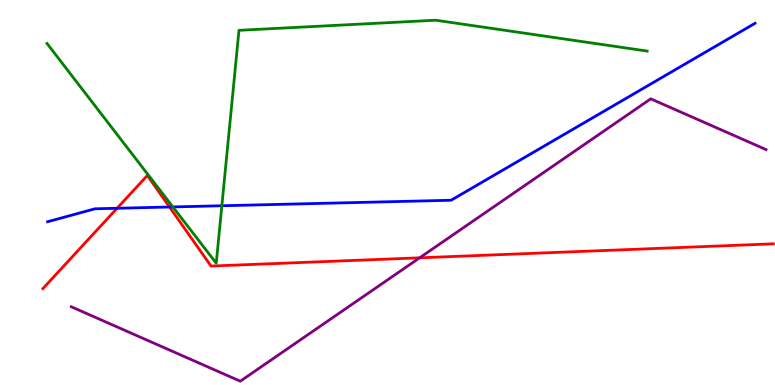[{'lines': ['blue', 'red'], 'intersections': [{'x': 1.51, 'y': 4.59}, {'x': 2.19, 'y': 4.62}]}, {'lines': ['green', 'red'], 'intersections': []}, {'lines': ['purple', 'red'], 'intersections': [{'x': 5.41, 'y': 3.3}]}, {'lines': ['blue', 'green'], 'intersections': [{'x': 2.23, 'y': 4.63}, {'x': 2.86, 'y': 4.66}]}, {'lines': ['blue', 'purple'], 'intersections': []}, {'lines': ['green', 'purple'], 'intersections': []}]